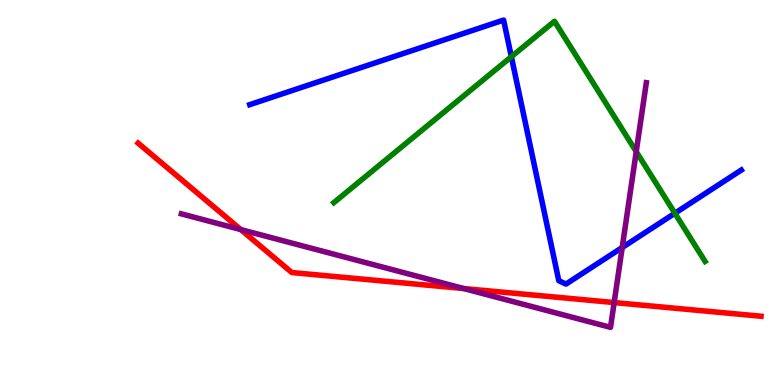[{'lines': ['blue', 'red'], 'intersections': []}, {'lines': ['green', 'red'], 'intersections': []}, {'lines': ['purple', 'red'], 'intersections': [{'x': 3.11, 'y': 4.04}, {'x': 5.98, 'y': 2.51}, {'x': 7.92, 'y': 2.14}]}, {'lines': ['blue', 'green'], 'intersections': [{'x': 6.6, 'y': 8.53}, {'x': 8.71, 'y': 4.46}]}, {'lines': ['blue', 'purple'], 'intersections': [{'x': 8.03, 'y': 3.57}]}, {'lines': ['green', 'purple'], 'intersections': [{'x': 8.21, 'y': 6.06}]}]